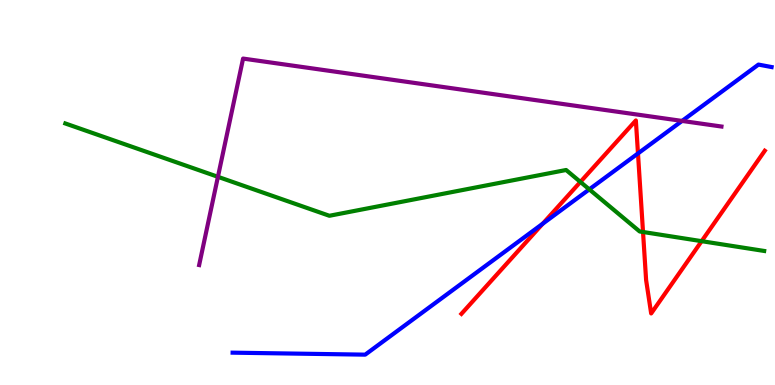[{'lines': ['blue', 'red'], 'intersections': [{'x': 7.0, 'y': 4.19}, {'x': 8.23, 'y': 6.01}]}, {'lines': ['green', 'red'], 'intersections': [{'x': 7.49, 'y': 5.27}, {'x': 8.3, 'y': 3.97}, {'x': 9.05, 'y': 3.74}]}, {'lines': ['purple', 'red'], 'intersections': []}, {'lines': ['blue', 'green'], 'intersections': [{'x': 7.6, 'y': 5.08}]}, {'lines': ['blue', 'purple'], 'intersections': [{'x': 8.8, 'y': 6.86}]}, {'lines': ['green', 'purple'], 'intersections': [{'x': 2.81, 'y': 5.41}]}]